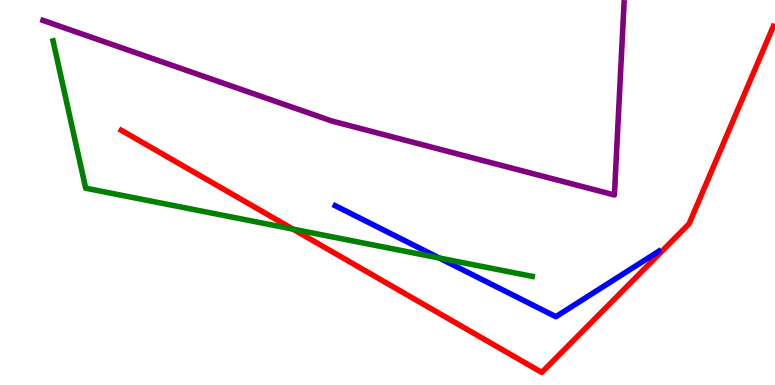[{'lines': ['blue', 'red'], 'intersections': []}, {'lines': ['green', 'red'], 'intersections': [{'x': 3.78, 'y': 4.05}]}, {'lines': ['purple', 'red'], 'intersections': []}, {'lines': ['blue', 'green'], 'intersections': [{'x': 5.67, 'y': 3.3}]}, {'lines': ['blue', 'purple'], 'intersections': []}, {'lines': ['green', 'purple'], 'intersections': []}]